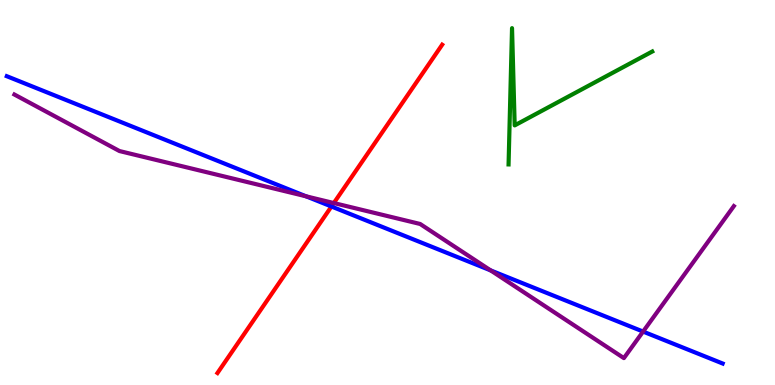[{'lines': ['blue', 'red'], 'intersections': [{'x': 4.28, 'y': 4.64}]}, {'lines': ['green', 'red'], 'intersections': []}, {'lines': ['purple', 'red'], 'intersections': [{'x': 4.31, 'y': 4.73}]}, {'lines': ['blue', 'green'], 'intersections': []}, {'lines': ['blue', 'purple'], 'intersections': [{'x': 3.95, 'y': 4.9}, {'x': 6.33, 'y': 2.98}, {'x': 8.3, 'y': 1.39}]}, {'lines': ['green', 'purple'], 'intersections': []}]